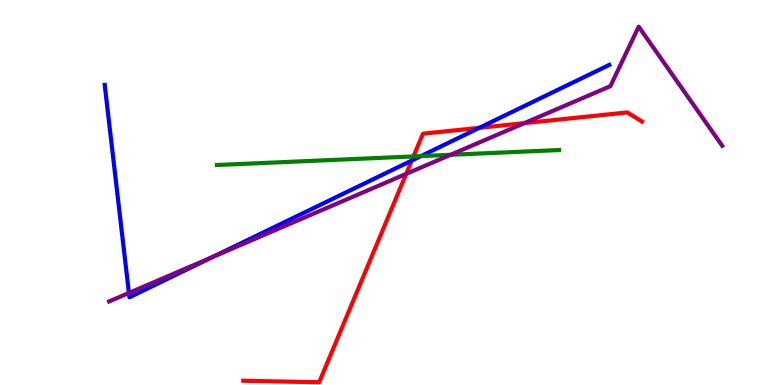[{'lines': ['blue', 'red'], 'intersections': [{'x': 5.31, 'y': 5.83}, {'x': 6.19, 'y': 6.68}]}, {'lines': ['green', 'red'], 'intersections': [{'x': 5.34, 'y': 5.94}]}, {'lines': ['purple', 'red'], 'intersections': [{'x': 5.24, 'y': 5.48}, {'x': 6.77, 'y': 6.8}]}, {'lines': ['blue', 'green'], 'intersections': [{'x': 5.43, 'y': 5.95}]}, {'lines': ['blue', 'purple'], 'intersections': [{'x': 1.66, 'y': 2.39}, {'x': 2.74, 'y': 3.32}]}, {'lines': ['green', 'purple'], 'intersections': [{'x': 5.81, 'y': 5.98}]}]